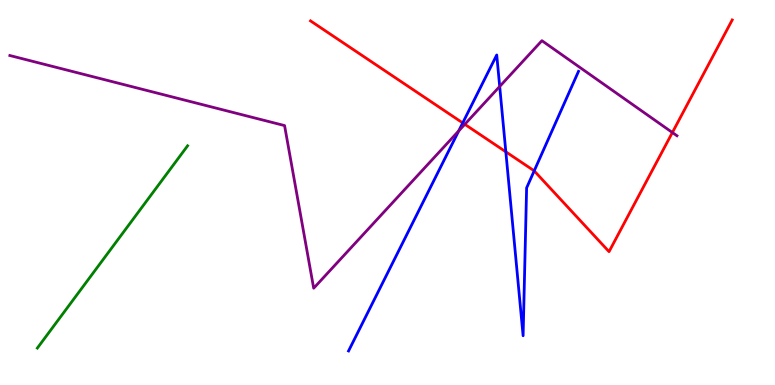[{'lines': ['blue', 'red'], 'intersections': [{'x': 5.97, 'y': 6.81}, {'x': 6.53, 'y': 6.06}, {'x': 6.89, 'y': 5.56}]}, {'lines': ['green', 'red'], 'intersections': []}, {'lines': ['purple', 'red'], 'intersections': [{'x': 6.0, 'y': 6.77}, {'x': 8.68, 'y': 6.56}]}, {'lines': ['blue', 'green'], 'intersections': []}, {'lines': ['blue', 'purple'], 'intersections': [{'x': 5.92, 'y': 6.6}, {'x': 6.45, 'y': 7.75}]}, {'lines': ['green', 'purple'], 'intersections': []}]